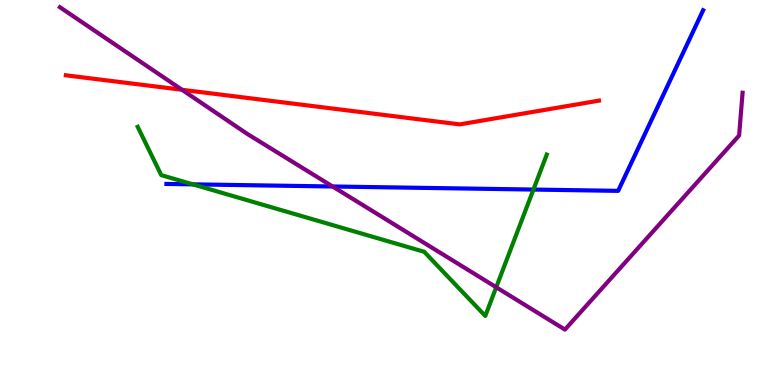[{'lines': ['blue', 'red'], 'intersections': []}, {'lines': ['green', 'red'], 'intersections': []}, {'lines': ['purple', 'red'], 'intersections': [{'x': 2.35, 'y': 7.67}]}, {'lines': ['blue', 'green'], 'intersections': [{'x': 2.49, 'y': 5.21}, {'x': 6.88, 'y': 5.08}]}, {'lines': ['blue', 'purple'], 'intersections': [{'x': 4.29, 'y': 5.16}]}, {'lines': ['green', 'purple'], 'intersections': [{'x': 6.4, 'y': 2.54}]}]